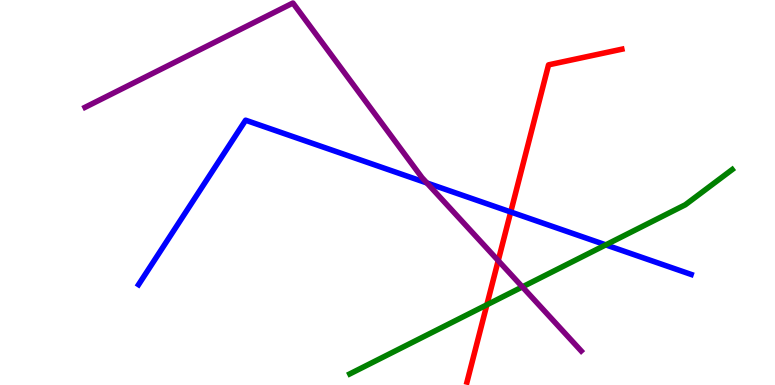[{'lines': ['blue', 'red'], 'intersections': [{'x': 6.59, 'y': 4.49}]}, {'lines': ['green', 'red'], 'intersections': [{'x': 6.28, 'y': 2.08}]}, {'lines': ['purple', 'red'], 'intersections': [{'x': 6.43, 'y': 3.23}]}, {'lines': ['blue', 'green'], 'intersections': [{'x': 7.82, 'y': 3.64}]}, {'lines': ['blue', 'purple'], 'intersections': [{'x': 5.51, 'y': 5.25}]}, {'lines': ['green', 'purple'], 'intersections': [{'x': 6.74, 'y': 2.55}]}]